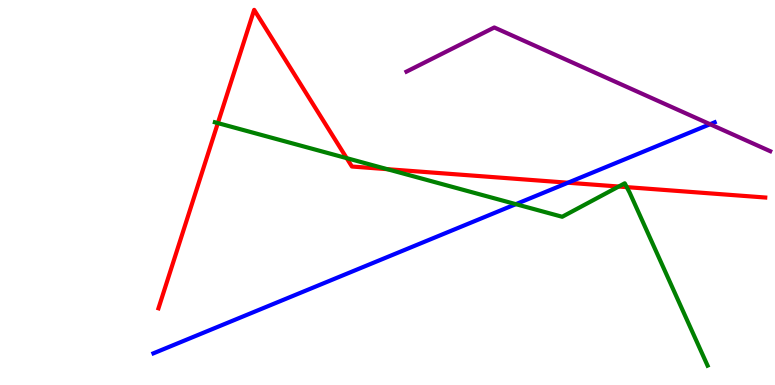[{'lines': ['blue', 'red'], 'intersections': [{'x': 7.33, 'y': 5.25}]}, {'lines': ['green', 'red'], 'intersections': [{'x': 2.81, 'y': 6.8}, {'x': 4.47, 'y': 5.89}, {'x': 5.0, 'y': 5.61}, {'x': 7.98, 'y': 5.16}, {'x': 8.09, 'y': 5.14}]}, {'lines': ['purple', 'red'], 'intersections': []}, {'lines': ['blue', 'green'], 'intersections': [{'x': 6.66, 'y': 4.7}]}, {'lines': ['blue', 'purple'], 'intersections': [{'x': 9.16, 'y': 6.77}]}, {'lines': ['green', 'purple'], 'intersections': []}]